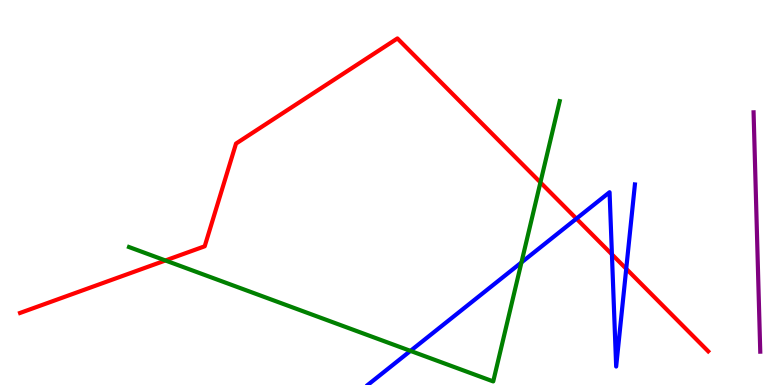[{'lines': ['blue', 'red'], 'intersections': [{'x': 7.44, 'y': 4.32}, {'x': 7.9, 'y': 3.39}, {'x': 8.08, 'y': 3.02}]}, {'lines': ['green', 'red'], 'intersections': [{'x': 2.13, 'y': 3.23}, {'x': 6.97, 'y': 5.26}]}, {'lines': ['purple', 'red'], 'intersections': []}, {'lines': ['blue', 'green'], 'intersections': [{'x': 5.3, 'y': 0.886}, {'x': 6.73, 'y': 3.18}]}, {'lines': ['blue', 'purple'], 'intersections': []}, {'lines': ['green', 'purple'], 'intersections': []}]